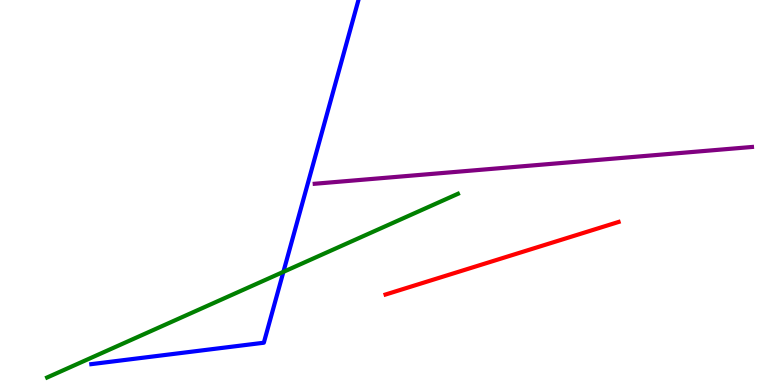[{'lines': ['blue', 'red'], 'intersections': []}, {'lines': ['green', 'red'], 'intersections': []}, {'lines': ['purple', 'red'], 'intersections': []}, {'lines': ['blue', 'green'], 'intersections': [{'x': 3.66, 'y': 2.94}]}, {'lines': ['blue', 'purple'], 'intersections': []}, {'lines': ['green', 'purple'], 'intersections': []}]